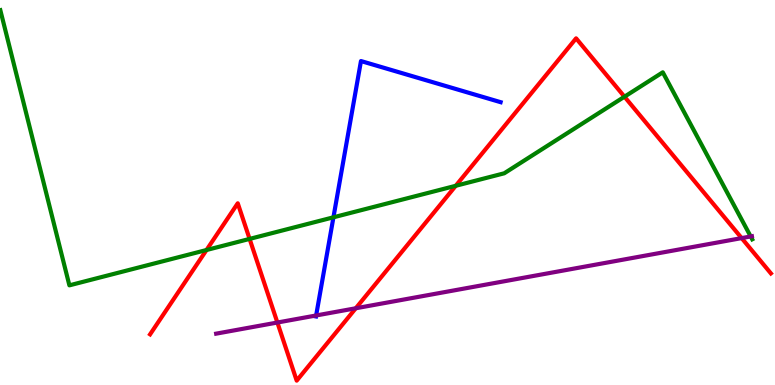[{'lines': ['blue', 'red'], 'intersections': []}, {'lines': ['green', 'red'], 'intersections': [{'x': 2.66, 'y': 3.51}, {'x': 3.22, 'y': 3.79}, {'x': 5.88, 'y': 5.17}, {'x': 8.06, 'y': 7.49}]}, {'lines': ['purple', 'red'], 'intersections': [{'x': 3.58, 'y': 1.62}, {'x': 4.59, 'y': 1.99}, {'x': 9.57, 'y': 3.82}]}, {'lines': ['blue', 'green'], 'intersections': [{'x': 4.3, 'y': 4.36}]}, {'lines': ['blue', 'purple'], 'intersections': [{'x': 4.08, 'y': 1.81}]}, {'lines': ['green', 'purple'], 'intersections': [{'x': 9.69, 'y': 3.86}]}]